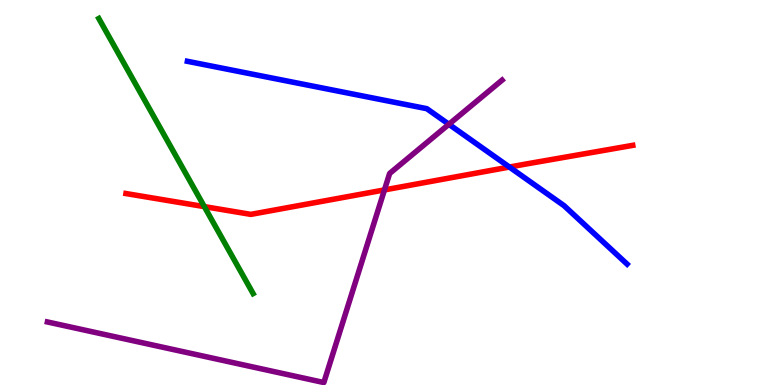[{'lines': ['blue', 'red'], 'intersections': [{'x': 6.57, 'y': 5.66}]}, {'lines': ['green', 'red'], 'intersections': [{'x': 2.64, 'y': 4.63}]}, {'lines': ['purple', 'red'], 'intersections': [{'x': 4.96, 'y': 5.07}]}, {'lines': ['blue', 'green'], 'intersections': []}, {'lines': ['blue', 'purple'], 'intersections': [{'x': 5.79, 'y': 6.77}]}, {'lines': ['green', 'purple'], 'intersections': []}]